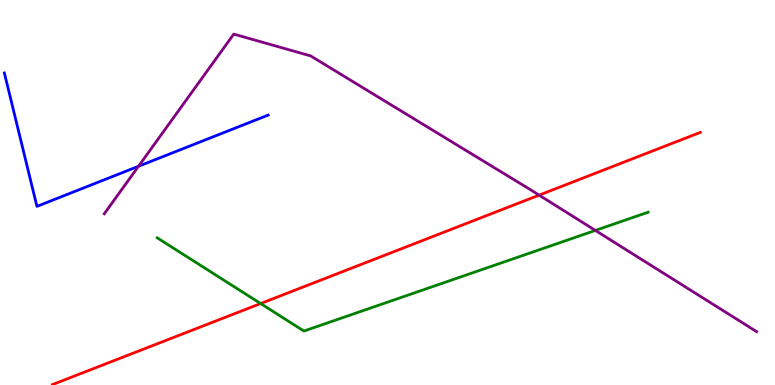[{'lines': ['blue', 'red'], 'intersections': []}, {'lines': ['green', 'red'], 'intersections': [{'x': 3.36, 'y': 2.12}]}, {'lines': ['purple', 'red'], 'intersections': [{'x': 6.96, 'y': 4.93}]}, {'lines': ['blue', 'green'], 'intersections': []}, {'lines': ['blue', 'purple'], 'intersections': [{'x': 1.79, 'y': 5.68}]}, {'lines': ['green', 'purple'], 'intersections': [{'x': 7.68, 'y': 4.01}]}]